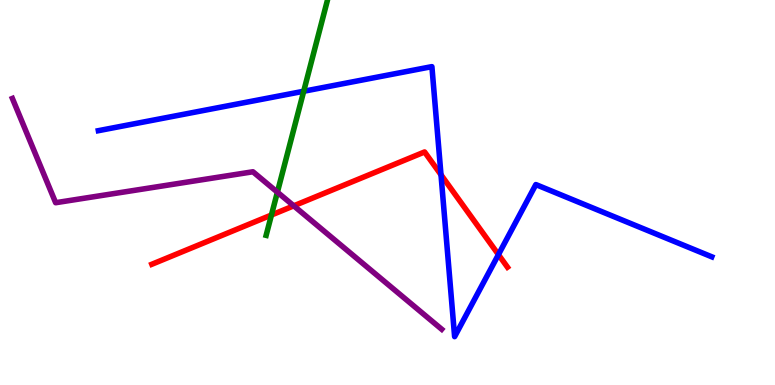[{'lines': ['blue', 'red'], 'intersections': [{'x': 5.69, 'y': 5.46}, {'x': 6.43, 'y': 3.39}]}, {'lines': ['green', 'red'], 'intersections': [{'x': 3.5, 'y': 4.42}]}, {'lines': ['purple', 'red'], 'intersections': [{'x': 3.79, 'y': 4.65}]}, {'lines': ['blue', 'green'], 'intersections': [{'x': 3.92, 'y': 7.63}]}, {'lines': ['blue', 'purple'], 'intersections': []}, {'lines': ['green', 'purple'], 'intersections': [{'x': 3.58, 'y': 5.01}]}]